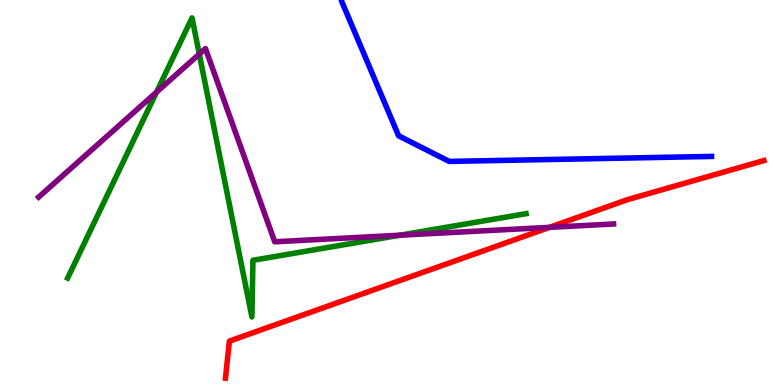[{'lines': ['blue', 'red'], 'intersections': []}, {'lines': ['green', 'red'], 'intersections': []}, {'lines': ['purple', 'red'], 'intersections': [{'x': 7.09, 'y': 4.09}]}, {'lines': ['blue', 'green'], 'intersections': []}, {'lines': ['blue', 'purple'], 'intersections': []}, {'lines': ['green', 'purple'], 'intersections': [{'x': 2.02, 'y': 7.61}, {'x': 2.57, 'y': 8.6}, {'x': 5.16, 'y': 3.89}]}]